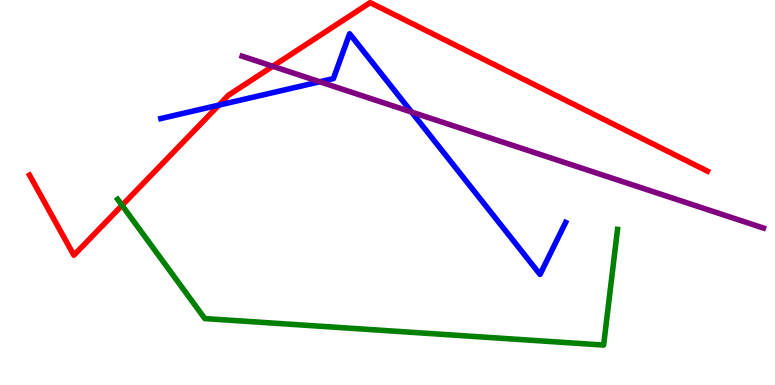[{'lines': ['blue', 'red'], 'intersections': [{'x': 2.82, 'y': 7.27}]}, {'lines': ['green', 'red'], 'intersections': [{'x': 1.57, 'y': 4.67}]}, {'lines': ['purple', 'red'], 'intersections': [{'x': 3.52, 'y': 8.28}]}, {'lines': ['blue', 'green'], 'intersections': []}, {'lines': ['blue', 'purple'], 'intersections': [{'x': 4.13, 'y': 7.88}, {'x': 5.31, 'y': 7.09}]}, {'lines': ['green', 'purple'], 'intersections': []}]